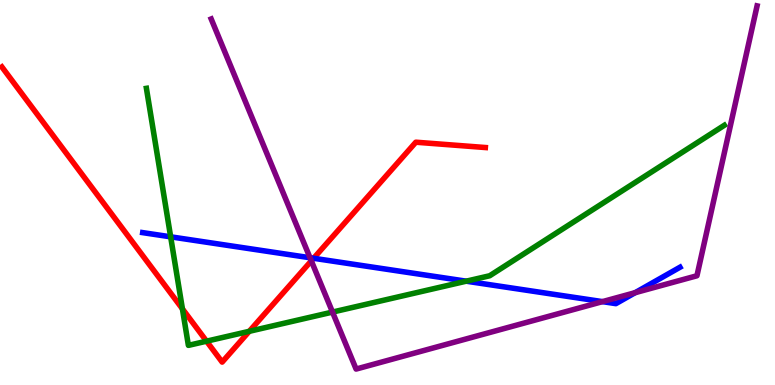[{'lines': ['blue', 'red'], 'intersections': [{'x': 4.05, 'y': 3.29}]}, {'lines': ['green', 'red'], 'intersections': [{'x': 2.35, 'y': 1.98}, {'x': 2.67, 'y': 1.14}, {'x': 3.22, 'y': 1.39}]}, {'lines': ['purple', 'red'], 'intersections': [{'x': 4.02, 'y': 3.22}]}, {'lines': ['blue', 'green'], 'intersections': [{'x': 2.2, 'y': 3.85}, {'x': 6.02, 'y': 2.7}]}, {'lines': ['blue', 'purple'], 'intersections': [{'x': 4.0, 'y': 3.31}, {'x': 7.77, 'y': 2.17}, {'x': 8.2, 'y': 2.4}]}, {'lines': ['green', 'purple'], 'intersections': [{'x': 4.29, 'y': 1.89}]}]